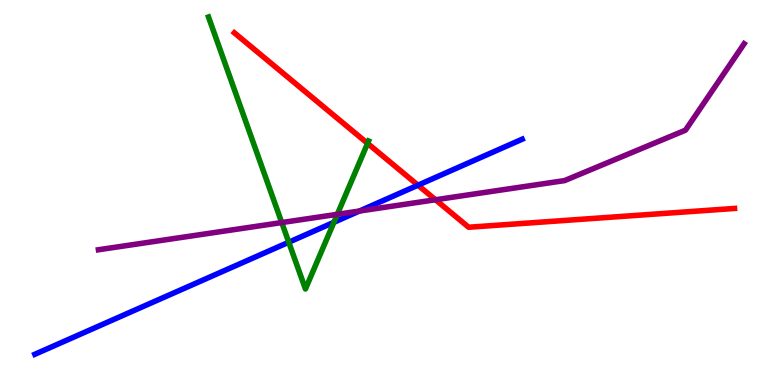[{'lines': ['blue', 'red'], 'intersections': [{'x': 5.39, 'y': 5.19}]}, {'lines': ['green', 'red'], 'intersections': [{'x': 4.74, 'y': 6.28}]}, {'lines': ['purple', 'red'], 'intersections': [{'x': 5.62, 'y': 4.81}]}, {'lines': ['blue', 'green'], 'intersections': [{'x': 3.73, 'y': 3.71}, {'x': 4.31, 'y': 4.23}]}, {'lines': ['blue', 'purple'], 'intersections': [{'x': 4.64, 'y': 4.52}]}, {'lines': ['green', 'purple'], 'intersections': [{'x': 3.64, 'y': 4.22}, {'x': 4.35, 'y': 4.43}]}]